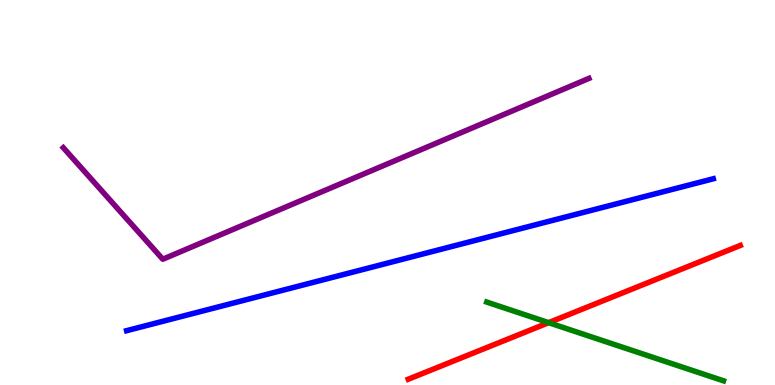[{'lines': ['blue', 'red'], 'intersections': []}, {'lines': ['green', 'red'], 'intersections': [{'x': 7.08, 'y': 1.62}]}, {'lines': ['purple', 'red'], 'intersections': []}, {'lines': ['blue', 'green'], 'intersections': []}, {'lines': ['blue', 'purple'], 'intersections': []}, {'lines': ['green', 'purple'], 'intersections': []}]